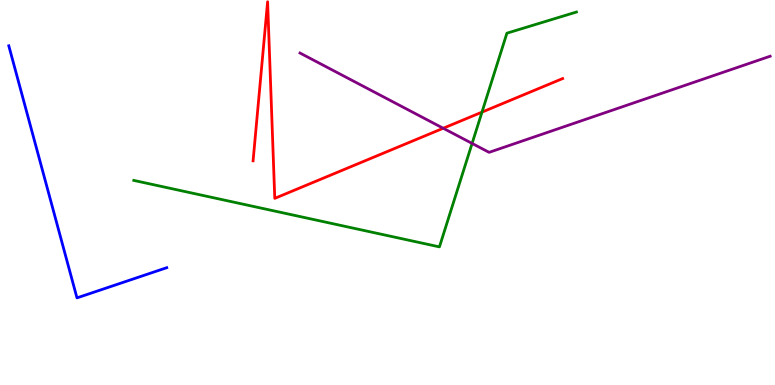[{'lines': ['blue', 'red'], 'intersections': []}, {'lines': ['green', 'red'], 'intersections': [{'x': 6.22, 'y': 7.09}]}, {'lines': ['purple', 'red'], 'intersections': [{'x': 5.72, 'y': 6.67}]}, {'lines': ['blue', 'green'], 'intersections': []}, {'lines': ['blue', 'purple'], 'intersections': []}, {'lines': ['green', 'purple'], 'intersections': [{'x': 6.09, 'y': 6.27}]}]